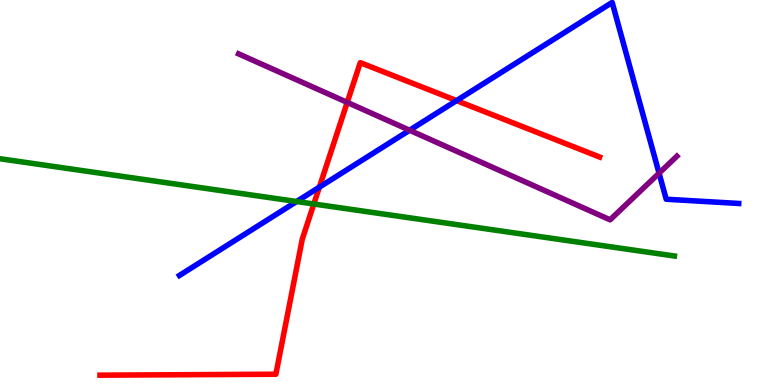[{'lines': ['blue', 'red'], 'intersections': [{'x': 4.12, 'y': 5.14}, {'x': 5.89, 'y': 7.39}]}, {'lines': ['green', 'red'], 'intersections': [{'x': 4.05, 'y': 4.7}]}, {'lines': ['purple', 'red'], 'intersections': [{'x': 4.48, 'y': 7.34}]}, {'lines': ['blue', 'green'], 'intersections': [{'x': 3.83, 'y': 4.77}]}, {'lines': ['blue', 'purple'], 'intersections': [{'x': 5.28, 'y': 6.62}, {'x': 8.5, 'y': 5.5}]}, {'lines': ['green', 'purple'], 'intersections': []}]